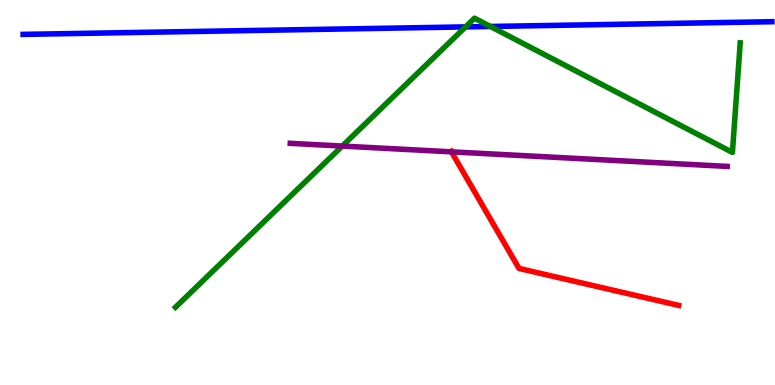[{'lines': ['blue', 'red'], 'intersections': []}, {'lines': ['green', 'red'], 'intersections': []}, {'lines': ['purple', 'red'], 'intersections': [{'x': 5.83, 'y': 6.06}]}, {'lines': ['blue', 'green'], 'intersections': [{'x': 6.01, 'y': 9.3}, {'x': 6.33, 'y': 9.31}]}, {'lines': ['blue', 'purple'], 'intersections': []}, {'lines': ['green', 'purple'], 'intersections': [{'x': 4.42, 'y': 6.21}]}]